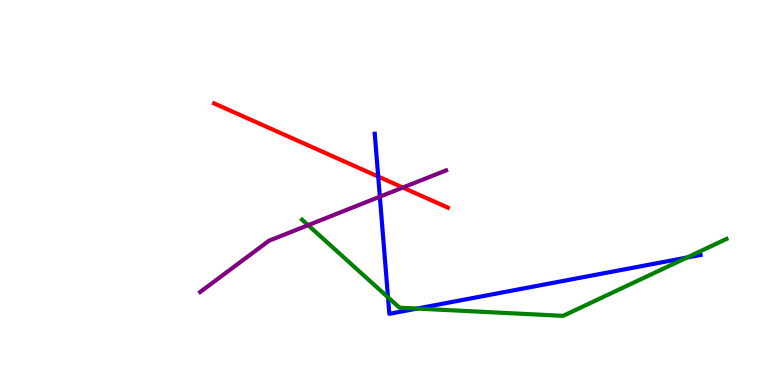[{'lines': ['blue', 'red'], 'intersections': [{'x': 4.88, 'y': 5.41}]}, {'lines': ['green', 'red'], 'intersections': []}, {'lines': ['purple', 'red'], 'intersections': [{'x': 5.2, 'y': 5.13}]}, {'lines': ['blue', 'green'], 'intersections': [{'x': 5.01, 'y': 2.28}, {'x': 5.38, 'y': 1.99}, {'x': 8.86, 'y': 3.31}]}, {'lines': ['blue', 'purple'], 'intersections': [{'x': 4.9, 'y': 4.89}]}, {'lines': ['green', 'purple'], 'intersections': [{'x': 3.98, 'y': 4.15}]}]